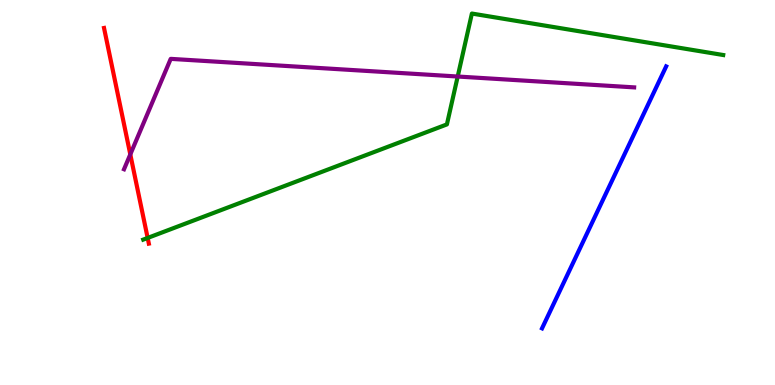[{'lines': ['blue', 'red'], 'intersections': []}, {'lines': ['green', 'red'], 'intersections': [{'x': 1.91, 'y': 3.82}]}, {'lines': ['purple', 'red'], 'intersections': [{'x': 1.68, 'y': 5.99}]}, {'lines': ['blue', 'green'], 'intersections': []}, {'lines': ['blue', 'purple'], 'intersections': []}, {'lines': ['green', 'purple'], 'intersections': [{'x': 5.91, 'y': 8.01}]}]